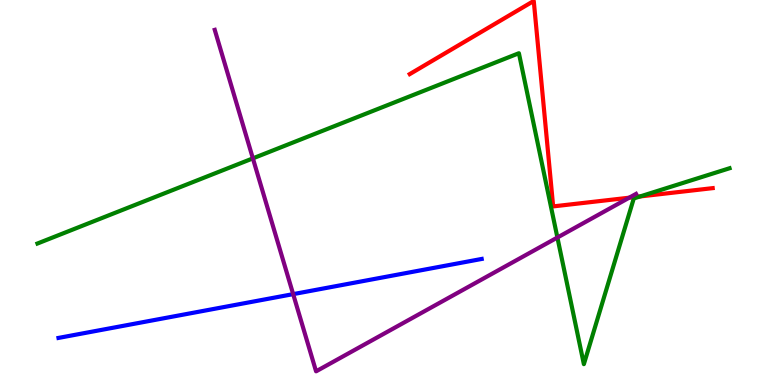[{'lines': ['blue', 'red'], 'intersections': []}, {'lines': ['green', 'red'], 'intersections': [{'x': 8.26, 'y': 4.9}]}, {'lines': ['purple', 'red'], 'intersections': [{'x': 8.12, 'y': 4.87}]}, {'lines': ['blue', 'green'], 'intersections': []}, {'lines': ['blue', 'purple'], 'intersections': [{'x': 3.78, 'y': 2.36}]}, {'lines': ['green', 'purple'], 'intersections': [{'x': 3.26, 'y': 5.89}, {'x': 7.19, 'y': 3.83}]}]